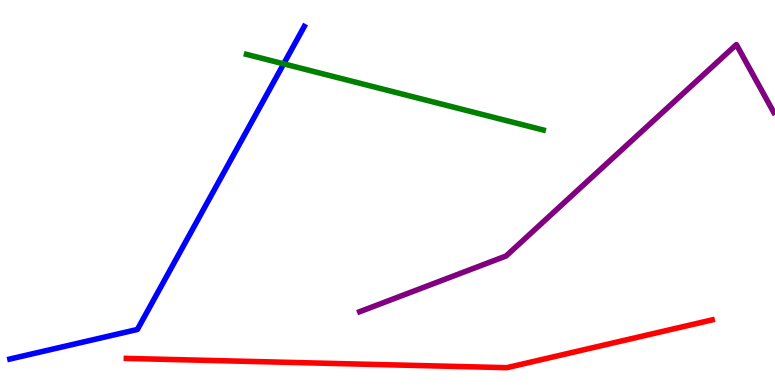[{'lines': ['blue', 'red'], 'intersections': []}, {'lines': ['green', 'red'], 'intersections': []}, {'lines': ['purple', 'red'], 'intersections': []}, {'lines': ['blue', 'green'], 'intersections': [{'x': 3.66, 'y': 8.34}]}, {'lines': ['blue', 'purple'], 'intersections': []}, {'lines': ['green', 'purple'], 'intersections': []}]